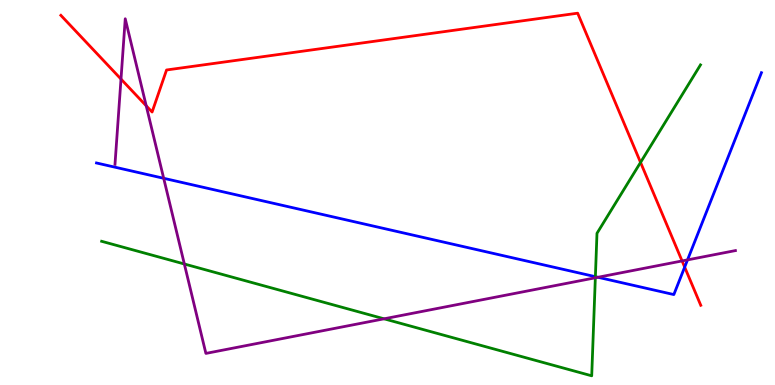[{'lines': ['blue', 'red'], 'intersections': [{'x': 8.83, 'y': 3.06}]}, {'lines': ['green', 'red'], 'intersections': [{'x': 8.27, 'y': 5.78}]}, {'lines': ['purple', 'red'], 'intersections': [{'x': 1.56, 'y': 7.95}, {'x': 1.89, 'y': 7.25}, {'x': 8.8, 'y': 3.22}]}, {'lines': ['blue', 'green'], 'intersections': [{'x': 7.68, 'y': 2.81}]}, {'lines': ['blue', 'purple'], 'intersections': [{'x': 2.11, 'y': 5.37}, {'x': 7.72, 'y': 2.8}, {'x': 8.87, 'y': 3.25}]}, {'lines': ['green', 'purple'], 'intersections': [{'x': 2.38, 'y': 3.14}, {'x': 4.96, 'y': 1.72}, {'x': 7.68, 'y': 2.78}]}]